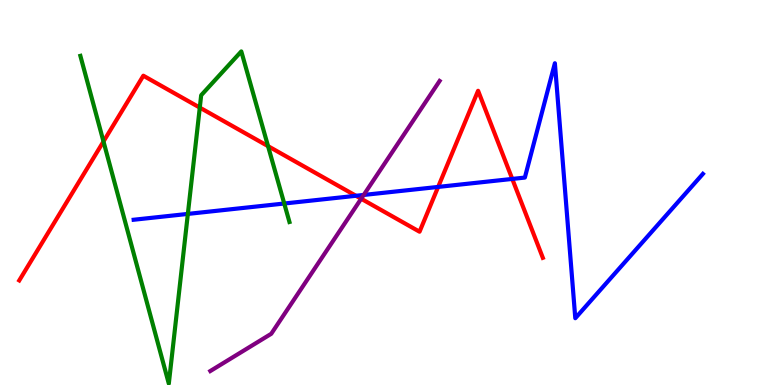[{'lines': ['blue', 'red'], 'intersections': [{'x': 4.59, 'y': 4.91}, {'x': 5.65, 'y': 5.14}, {'x': 6.61, 'y': 5.35}]}, {'lines': ['green', 'red'], 'intersections': [{'x': 1.34, 'y': 6.32}, {'x': 2.58, 'y': 7.21}, {'x': 3.46, 'y': 6.2}]}, {'lines': ['purple', 'red'], 'intersections': [{'x': 4.66, 'y': 4.84}]}, {'lines': ['blue', 'green'], 'intersections': [{'x': 2.42, 'y': 4.44}, {'x': 3.67, 'y': 4.71}]}, {'lines': ['blue', 'purple'], 'intersections': [{'x': 4.69, 'y': 4.94}]}, {'lines': ['green', 'purple'], 'intersections': []}]